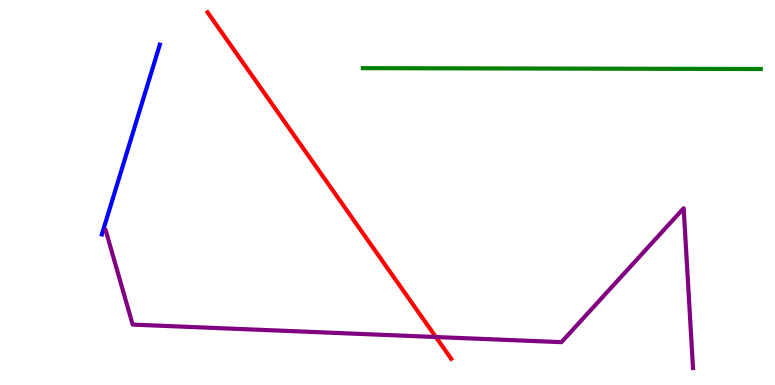[{'lines': ['blue', 'red'], 'intersections': []}, {'lines': ['green', 'red'], 'intersections': []}, {'lines': ['purple', 'red'], 'intersections': [{'x': 5.62, 'y': 1.25}]}, {'lines': ['blue', 'green'], 'intersections': []}, {'lines': ['blue', 'purple'], 'intersections': []}, {'lines': ['green', 'purple'], 'intersections': []}]